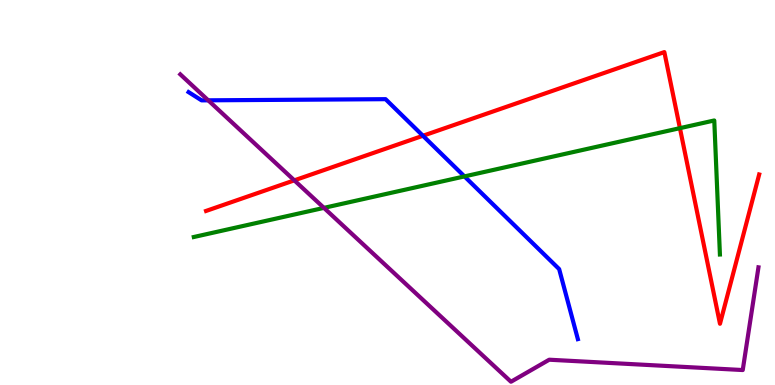[{'lines': ['blue', 'red'], 'intersections': [{'x': 5.46, 'y': 6.47}]}, {'lines': ['green', 'red'], 'intersections': [{'x': 8.77, 'y': 6.67}]}, {'lines': ['purple', 'red'], 'intersections': [{'x': 3.8, 'y': 5.32}]}, {'lines': ['blue', 'green'], 'intersections': [{'x': 5.99, 'y': 5.42}]}, {'lines': ['blue', 'purple'], 'intersections': [{'x': 2.69, 'y': 7.39}]}, {'lines': ['green', 'purple'], 'intersections': [{'x': 4.18, 'y': 4.6}]}]